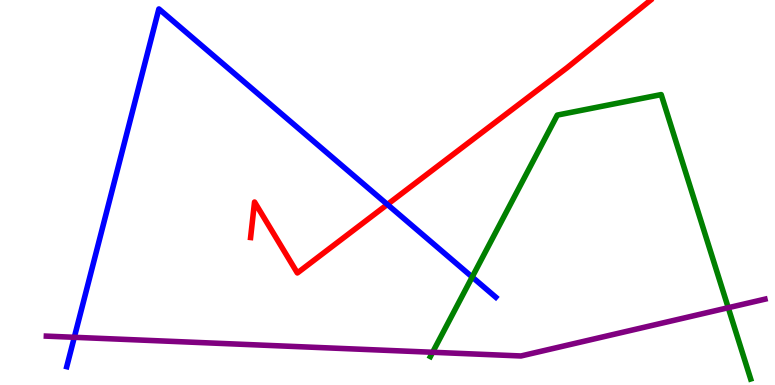[{'lines': ['blue', 'red'], 'intersections': [{'x': 5.0, 'y': 4.69}]}, {'lines': ['green', 'red'], 'intersections': []}, {'lines': ['purple', 'red'], 'intersections': []}, {'lines': ['blue', 'green'], 'intersections': [{'x': 6.09, 'y': 2.8}]}, {'lines': ['blue', 'purple'], 'intersections': [{'x': 0.959, 'y': 1.24}]}, {'lines': ['green', 'purple'], 'intersections': [{'x': 5.58, 'y': 0.85}, {'x': 9.4, 'y': 2.01}]}]